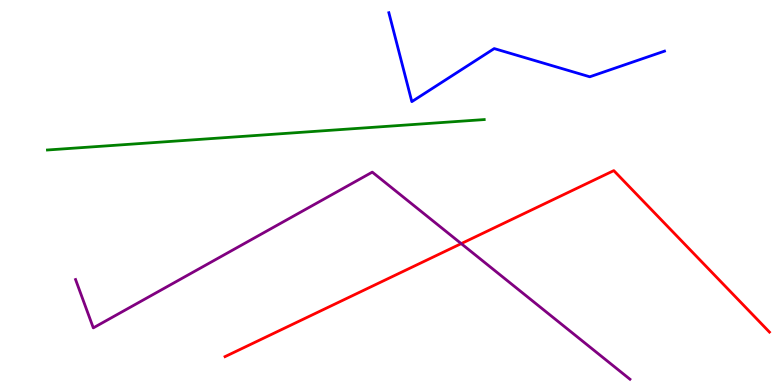[{'lines': ['blue', 'red'], 'intersections': []}, {'lines': ['green', 'red'], 'intersections': []}, {'lines': ['purple', 'red'], 'intersections': [{'x': 5.95, 'y': 3.67}]}, {'lines': ['blue', 'green'], 'intersections': []}, {'lines': ['blue', 'purple'], 'intersections': []}, {'lines': ['green', 'purple'], 'intersections': []}]